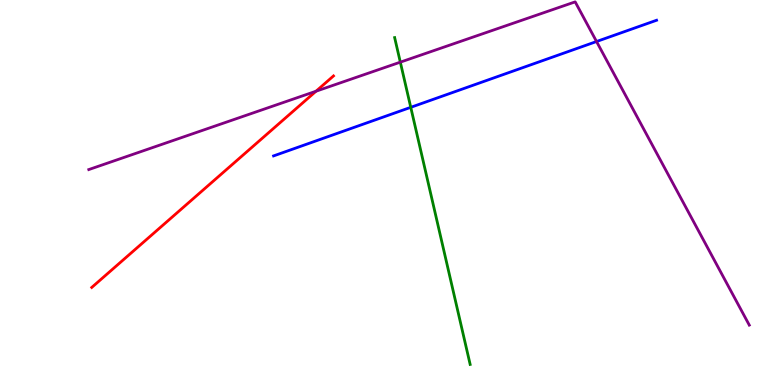[{'lines': ['blue', 'red'], 'intersections': []}, {'lines': ['green', 'red'], 'intersections': []}, {'lines': ['purple', 'red'], 'intersections': [{'x': 4.08, 'y': 7.63}]}, {'lines': ['blue', 'green'], 'intersections': [{'x': 5.3, 'y': 7.21}]}, {'lines': ['blue', 'purple'], 'intersections': [{'x': 7.7, 'y': 8.92}]}, {'lines': ['green', 'purple'], 'intersections': [{'x': 5.17, 'y': 8.39}]}]